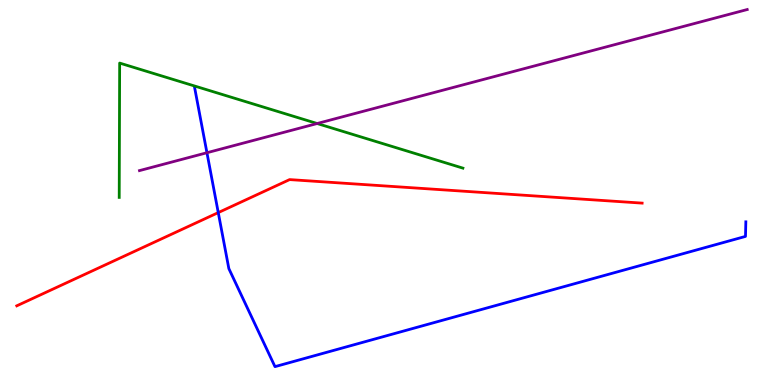[{'lines': ['blue', 'red'], 'intersections': [{'x': 2.82, 'y': 4.48}]}, {'lines': ['green', 'red'], 'intersections': []}, {'lines': ['purple', 'red'], 'intersections': []}, {'lines': ['blue', 'green'], 'intersections': []}, {'lines': ['blue', 'purple'], 'intersections': [{'x': 2.67, 'y': 6.03}]}, {'lines': ['green', 'purple'], 'intersections': [{'x': 4.09, 'y': 6.79}]}]